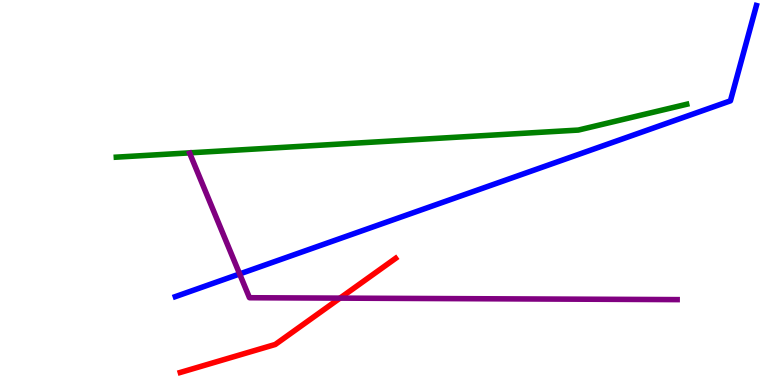[{'lines': ['blue', 'red'], 'intersections': []}, {'lines': ['green', 'red'], 'intersections': []}, {'lines': ['purple', 'red'], 'intersections': [{'x': 4.39, 'y': 2.26}]}, {'lines': ['blue', 'green'], 'intersections': []}, {'lines': ['blue', 'purple'], 'intersections': [{'x': 3.09, 'y': 2.88}]}, {'lines': ['green', 'purple'], 'intersections': []}]